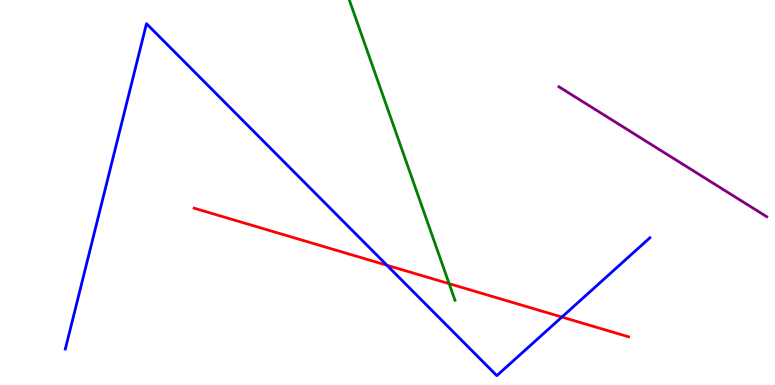[{'lines': ['blue', 'red'], 'intersections': [{'x': 4.99, 'y': 3.11}, {'x': 7.25, 'y': 1.76}]}, {'lines': ['green', 'red'], 'intersections': [{'x': 5.8, 'y': 2.63}]}, {'lines': ['purple', 'red'], 'intersections': []}, {'lines': ['blue', 'green'], 'intersections': []}, {'lines': ['blue', 'purple'], 'intersections': []}, {'lines': ['green', 'purple'], 'intersections': []}]